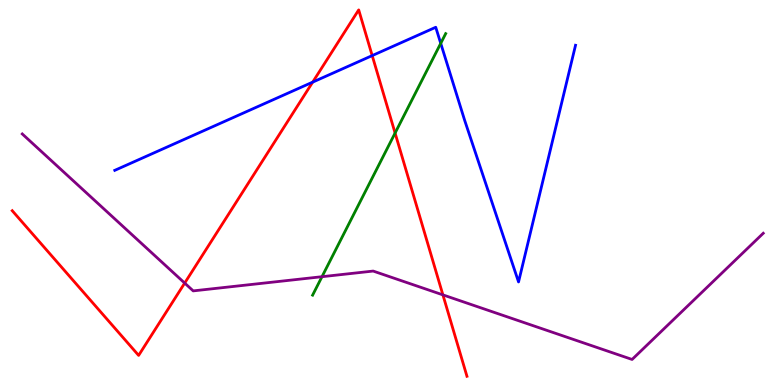[{'lines': ['blue', 'red'], 'intersections': [{'x': 4.03, 'y': 7.87}, {'x': 4.8, 'y': 8.56}]}, {'lines': ['green', 'red'], 'intersections': [{'x': 5.1, 'y': 6.54}]}, {'lines': ['purple', 'red'], 'intersections': [{'x': 2.38, 'y': 2.65}, {'x': 5.71, 'y': 2.34}]}, {'lines': ['blue', 'green'], 'intersections': [{'x': 5.69, 'y': 8.87}]}, {'lines': ['blue', 'purple'], 'intersections': []}, {'lines': ['green', 'purple'], 'intersections': [{'x': 4.15, 'y': 2.81}]}]